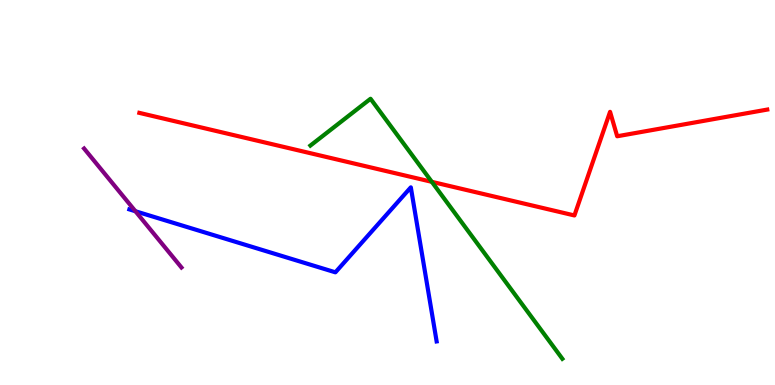[{'lines': ['blue', 'red'], 'intersections': []}, {'lines': ['green', 'red'], 'intersections': [{'x': 5.57, 'y': 5.28}]}, {'lines': ['purple', 'red'], 'intersections': []}, {'lines': ['blue', 'green'], 'intersections': []}, {'lines': ['blue', 'purple'], 'intersections': [{'x': 1.75, 'y': 4.51}]}, {'lines': ['green', 'purple'], 'intersections': []}]